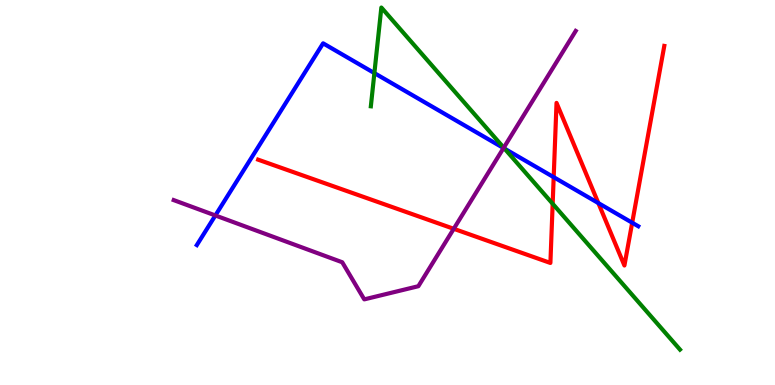[{'lines': ['blue', 'red'], 'intersections': [{'x': 7.14, 'y': 5.4}, {'x': 7.72, 'y': 4.73}, {'x': 8.16, 'y': 4.22}]}, {'lines': ['green', 'red'], 'intersections': [{'x': 7.13, 'y': 4.71}]}, {'lines': ['purple', 'red'], 'intersections': [{'x': 5.85, 'y': 4.06}]}, {'lines': ['blue', 'green'], 'intersections': [{'x': 4.83, 'y': 8.1}, {'x': 6.51, 'y': 6.14}]}, {'lines': ['blue', 'purple'], 'intersections': [{'x': 2.78, 'y': 4.4}, {'x': 6.5, 'y': 6.15}]}, {'lines': ['green', 'purple'], 'intersections': [{'x': 6.5, 'y': 6.16}]}]